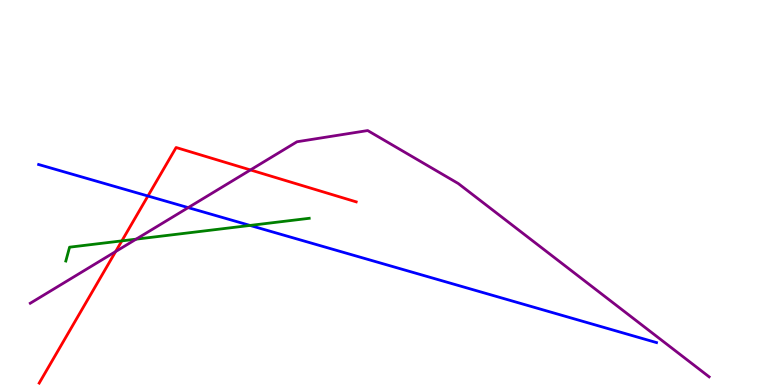[{'lines': ['blue', 'red'], 'intersections': [{'x': 1.91, 'y': 4.91}]}, {'lines': ['green', 'red'], 'intersections': [{'x': 1.57, 'y': 3.74}]}, {'lines': ['purple', 'red'], 'intersections': [{'x': 1.49, 'y': 3.47}, {'x': 3.23, 'y': 5.59}]}, {'lines': ['blue', 'green'], 'intersections': [{'x': 3.23, 'y': 4.14}]}, {'lines': ['blue', 'purple'], 'intersections': [{'x': 2.43, 'y': 4.61}]}, {'lines': ['green', 'purple'], 'intersections': [{'x': 1.76, 'y': 3.79}]}]